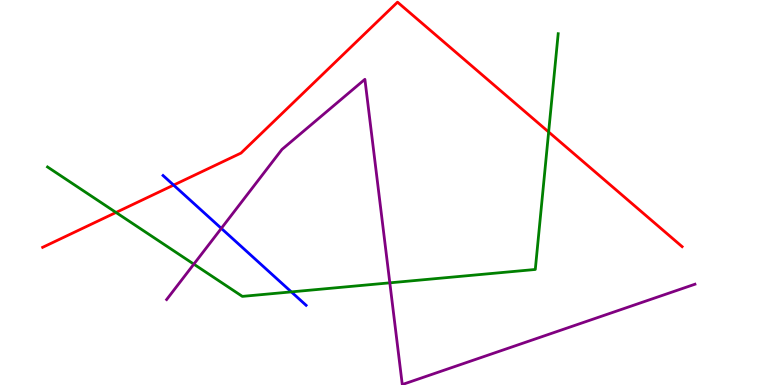[{'lines': ['blue', 'red'], 'intersections': [{'x': 2.24, 'y': 5.19}]}, {'lines': ['green', 'red'], 'intersections': [{'x': 1.5, 'y': 4.48}, {'x': 7.08, 'y': 6.57}]}, {'lines': ['purple', 'red'], 'intersections': []}, {'lines': ['blue', 'green'], 'intersections': [{'x': 3.76, 'y': 2.42}]}, {'lines': ['blue', 'purple'], 'intersections': [{'x': 2.86, 'y': 4.07}]}, {'lines': ['green', 'purple'], 'intersections': [{'x': 2.5, 'y': 3.14}, {'x': 5.03, 'y': 2.65}]}]